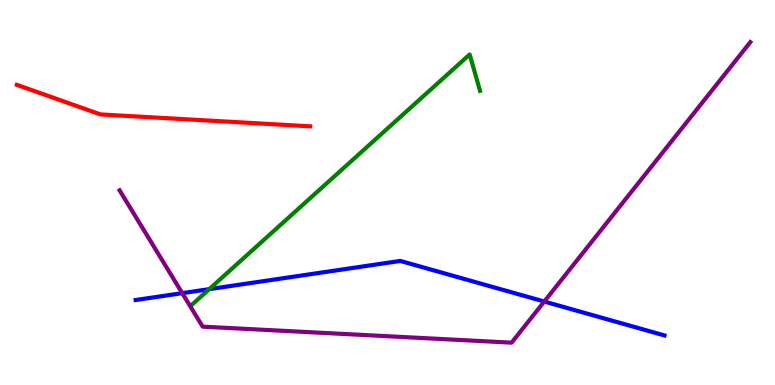[{'lines': ['blue', 'red'], 'intersections': []}, {'lines': ['green', 'red'], 'intersections': []}, {'lines': ['purple', 'red'], 'intersections': []}, {'lines': ['blue', 'green'], 'intersections': [{'x': 2.7, 'y': 2.49}]}, {'lines': ['blue', 'purple'], 'intersections': [{'x': 2.35, 'y': 2.39}, {'x': 7.02, 'y': 2.17}]}, {'lines': ['green', 'purple'], 'intersections': []}]